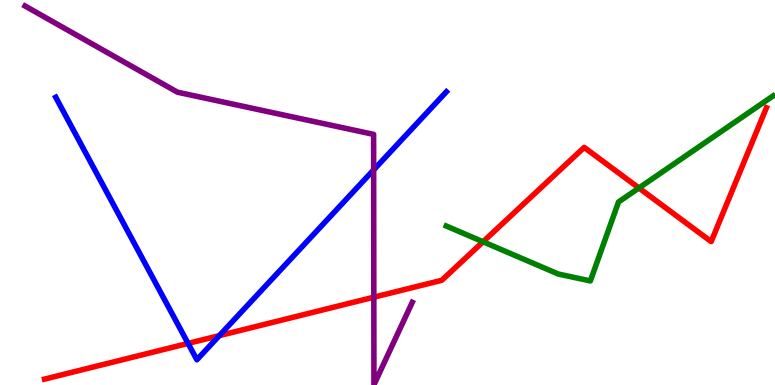[{'lines': ['blue', 'red'], 'intersections': [{'x': 2.43, 'y': 1.08}, {'x': 2.83, 'y': 1.28}]}, {'lines': ['green', 'red'], 'intersections': [{'x': 6.23, 'y': 3.72}, {'x': 8.24, 'y': 5.12}]}, {'lines': ['purple', 'red'], 'intersections': [{'x': 4.82, 'y': 2.28}]}, {'lines': ['blue', 'green'], 'intersections': []}, {'lines': ['blue', 'purple'], 'intersections': [{'x': 4.82, 'y': 5.59}]}, {'lines': ['green', 'purple'], 'intersections': []}]